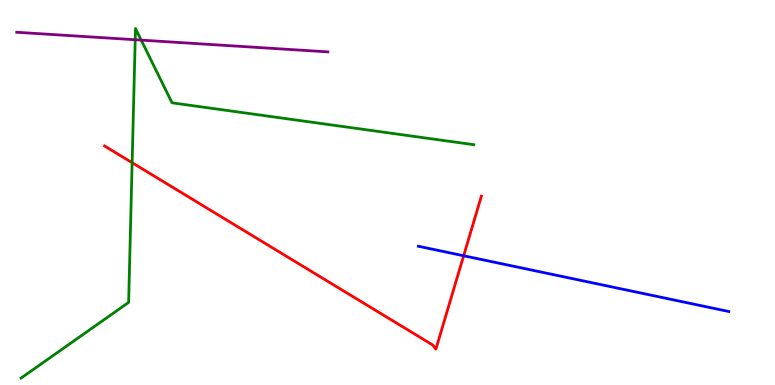[{'lines': ['blue', 'red'], 'intersections': [{'x': 5.98, 'y': 3.36}]}, {'lines': ['green', 'red'], 'intersections': [{'x': 1.7, 'y': 5.77}]}, {'lines': ['purple', 'red'], 'intersections': []}, {'lines': ['blue', 'green'], 'intersections': []}, {'lines': ['blue', 'purple'], 'intersections': []}, {'lines': ['green', 'purple'], 'intersections': [{'x': 1.74, 'y': 8.97}, {'x': 1.82, 'y': 8.96}]}]